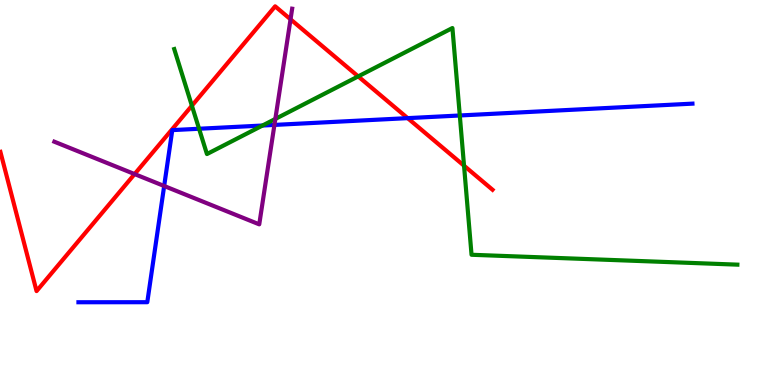[{'lines': ['blue', 'red'], 'intersections': [{'x': 5.26, 'y': 6.93}]}, {'lines': ['green', 'red'], 'intersections': [{'x': 2.48, 'y': 7.25}, {'x': 4.62, 'y': 8.02}, {'x': 5.99, 'y': 5.7}]}, {'lines': ['purple', 'red'], 'intersections': [{'x': 1.74, 'y': 5.48}, {'x': 3.75, 'y': 9.5}]}, {'lines': ['blue', 'green'], 'intersections': [{'x': 2.57, 'y': 6.66}, {'x': 3.39, 'y': 6.74}, {'x': 5.93, 'y': 7.0}]}, {'lines': ['blue', 'purple'], 'intersections': [{'x': 2.12, 'y': 5.17}, {'x': 3.54, 'y': 6.76}]}, {'lines': ['green', 'purple'], 'intersections': [{'x': 3.55, 'y': 6.91}]}]